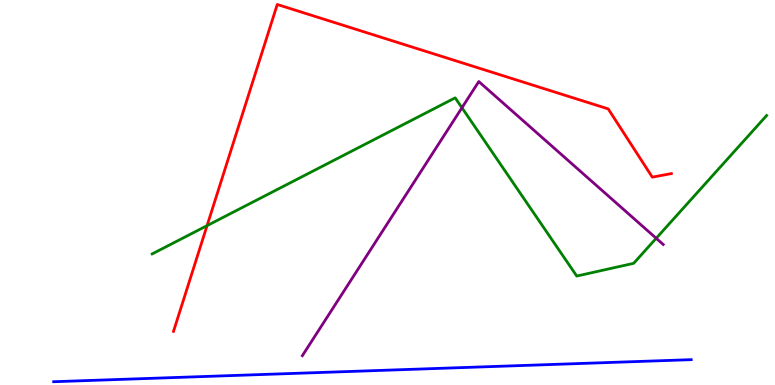[{'lines': ['blue', 'red'], 'intersections': []}, {'lines': ['green', 'red'], 'intersections': [{'x': 2.67, 'y': 4.14}]}, {'lines': ['purple', 'red'], 'intersections': []}, {'lines': ['blue', 'green'], 'intersections': []}, {'lines': ['blue', 'purple'], 'intersections': []}, {'lines': ['green', 'purple'], 'intersections': [{'x': 5.96, 'y': 7.2}, {'x': 8.47, 'y': 3.81}]}]